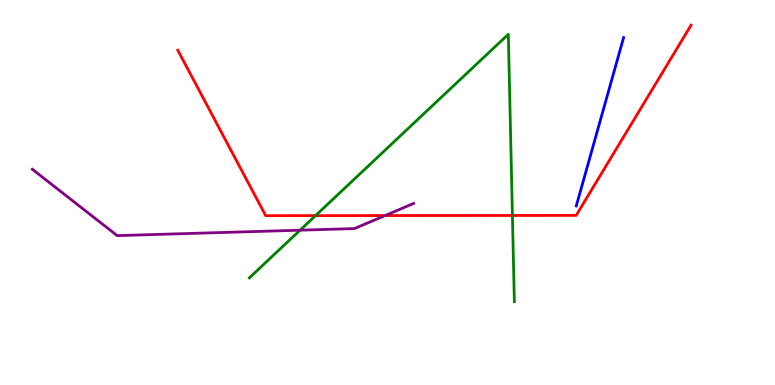[{'lines': ['blue', 'red'], 'intersections': []}, {'lines': ['green', 'red'], 'intersections': [{'x': 4.07, 'y': 4.4}, {'x': 6.61, 'y': 4.4}]}, {'lines': ['purple', 'red'], 'intersections': [{'x': 4.97, 'y': 4.4}]}, {'lines': ['blue', 'green'], 'intersections': []}, {'lines': ['blue', 'purple'], 'intersections': []}, {'lines': ['green', 'purple'], 'intersections': [{'x': 3.87, 'y': 4.02}]}]